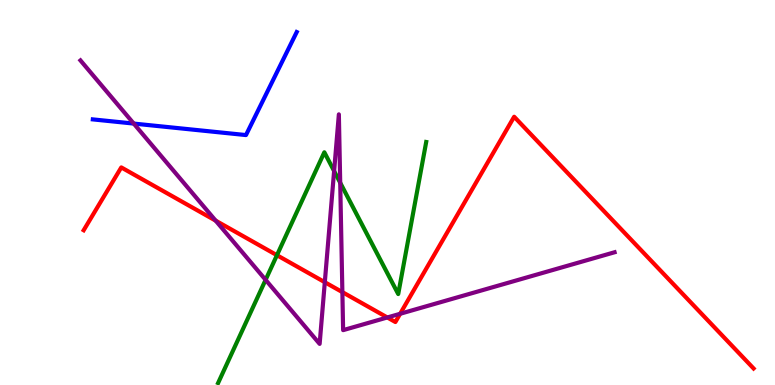[{'lines': ['blue', 'red'], 'intersections': []}, {'lines': ['green', 'red'], 'intersections': [{'x': 3.57, 'y': 3.37}]}, {'lines': ['purple', 'red'], 'intersections': [{'x': 2.78, 'y': 4.27}, {'x': 4.19, 'y': 2.67}, {'x': 4.42, 'y': 2.41}, {'x': 5.0, 'y': 1.75}, {'x': 5.16, 'y': 1.85}]}, {'lines': ['blue', 'green'], 'intersections': []}, {'lines': ['blue', 'purple'], 'intersections': [{'x': 1.73, 'y': 6.79}]}, {'lines': ['green', 'purple'], 'intersections': [{'x': 3.43, 'y': 2.73}, {'x': 4.31, 'y': 5.56}, {'x': 4.39, 'y': 5.25}]}]